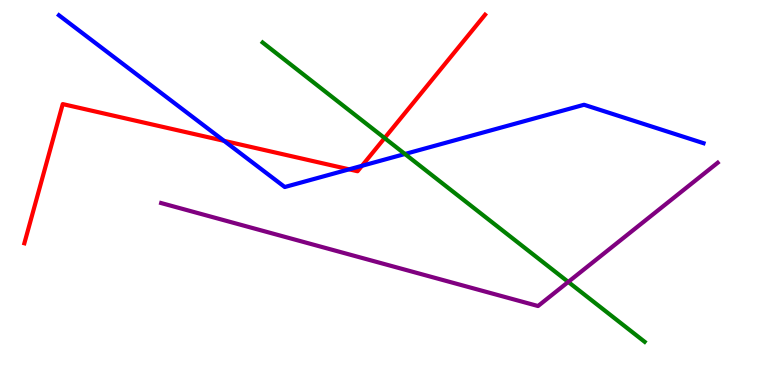[{'lines': ['blue', 'red'], 'intersections': [{'x': 2.89, 'y': 6.34}, {'x': 4.5, 'y': 5.6}, {'x': 4.67, 'y': 5.69}]}, {'lines': ['green', 'red'], 'intersections': [{'x': 4.96, 'y': 6.41}]}, {'lines': ['purple', 'red'], 'intersections': []}, {'lines': ['blue', 'green'], 'intersections': [{'x': 5.23, 'y': 6.0}]}, {'lines': ['blue', 'purple'], 'intersections': []}, {'lines': ['green', 'purple'], 'intersections': [{'x': 7.33, 'y': 2.68}]}]